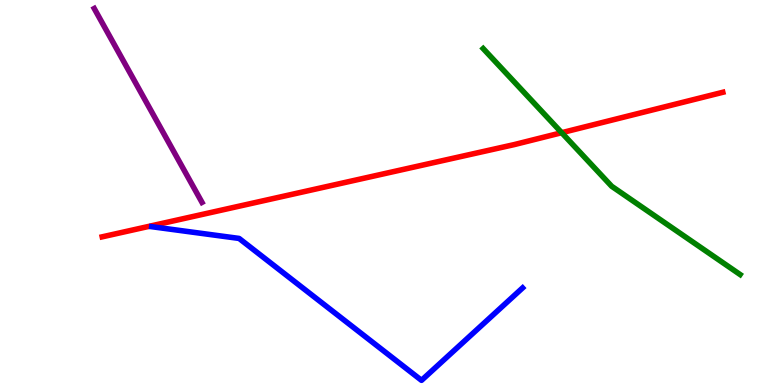[{'lines': ['blue', 'red'], 'intersections': []}, {'lines': ['green', 'red'], 'intersections': [{'x': 7.25, 'y': 6.55}]}, {'lines': ['purple', 'red'], 'intersections': []}, {'lines': ['blue', 'green'], 'intersections': []}, {'lines': ['blue', 'purple'], 'intersections': []}, {'lines': ['green', 'purple'], 'intersections': []}]